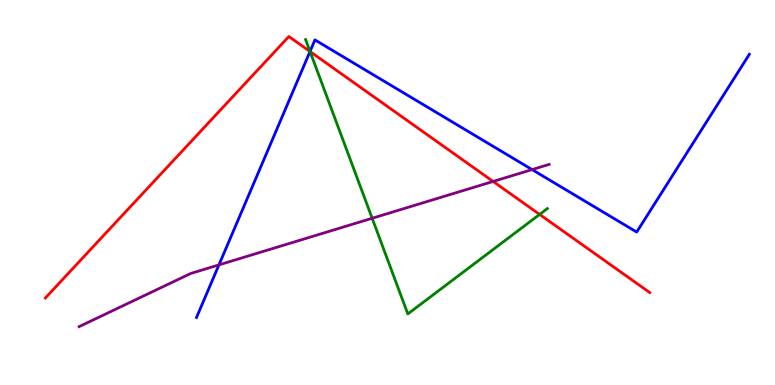[{'lines': ['blue', 'red'], 'intersections': [{'x': 4.0, 'y': 8.66}]}, {'lines': ['green', 'red'], 'intersections': [{'x': 4.0, 'y': 8.66}, {'x': 6.96, 'y': 4.43}]}, {'lines': ['purple', 'red'], 'intersections': [{'x': 6.36, 'y': 5.29}]}, {'lines': ['blue', 'green'], 'intersections': [{'x': 4.0, 'y': 8.66}]}, {'lines': ['blue', 'purple'], 'intersections': [{'x': 2.83, 'y': 3.12}, {'x': 6.87, 'y': 5.59}]}, {'lines': ['green', 'purple'], 'intersections': [{'x': 4.8, 'y': 4.33}]}]